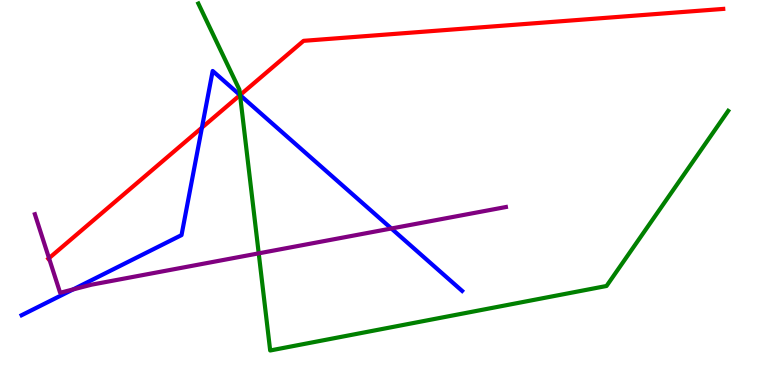[{'lines': ['blue', 'red'], 'intersections': [{'x': 2.61, 'y': 6.69}, {'x': 3.1, 'y': 7.53}]}, {'lines': ['green', 'red'], 'intersections': [{'x': 3.1, 'y': 7.53}]}, {'lines': ['purple', 'red'], 'intersections': [{'x': 0.632, 'y': 3.29}]}, {'lines': ['blue', 'green'], 'intersections': [{'x': 3.1, 'y': 7.53}]}, {'lines': ['blue', 'purple'], 'intersections': [{'x': 0.943, 'y': 2.48}, {'x': 5.05, 'y': 4.07}]}, {'lines': ['green', 'purple'], 'intersections': [{'x': 3.34, 'y': 3.42}]}]